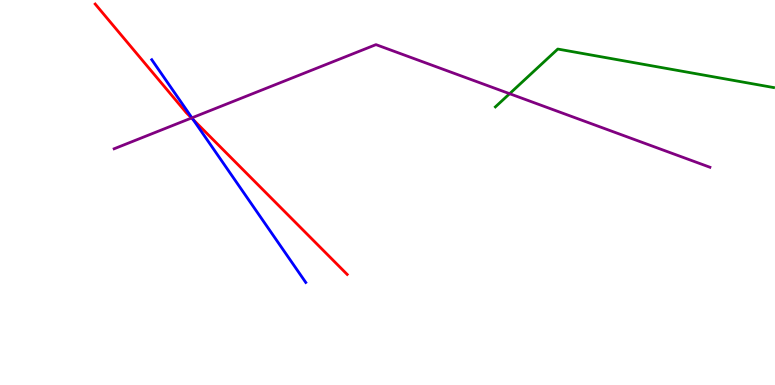[{'lines': ['blue', 'red'], 'intersections': [{'x': 2.49, 'y': 6.89}]}, {'lines': ['green', 'red'], 'intersections': []}, {'lines': ['purple', 'red'], 'intersections': [{'x': 2.47, 'y': 6.94}]}, {'lines': ['blue', 'green'], 'intersections': []}, {'lines': ['blue', 'purple'], 'intersections': [{'x': 2.48, 'y': 6.94}]}, {'lines': ['green', 'purple'], 'intersections': [{'x': 6.58, 'y': 7.57}]}]